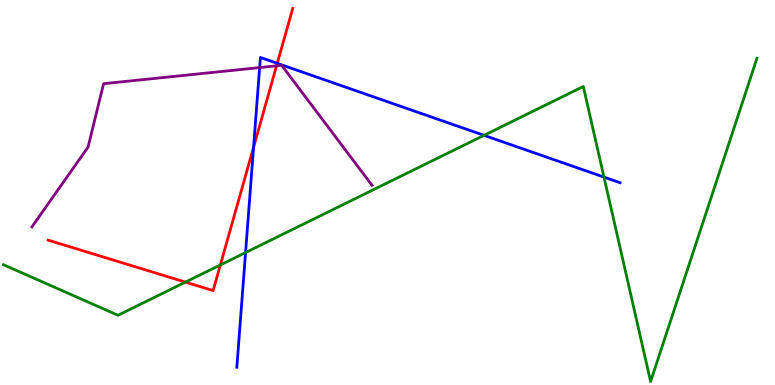[{'lines': ['blue', 'red'], 'intersections': [{'x': 3.27, 'y': 6.17}, {'x': 3.58, 'y': 8.35}]}, {'lines': ['green', 'red'], 'intersections': [{'x': 2.39, 'y': 2.67}, {'x': 2.84, 'y': 3.12}]}, {'lines': ['purple', 'red'], 'intersections': [{'x': 3.57, 'y': 8.29}]}, {'lines': ['blue', 'green'], 'intersections': [{'x': 3.17, 'y': 3.44}, {'x': 6.25, 'y': 6.48}, {'x': 7.79, 'y': 5.4}]}, {'lines': ['blue', 'purple'], 'intersections': [{'x': 3.35, 'y': 8.24}]}, {'lines': ['green', 'purple'], 'intersections': []}]